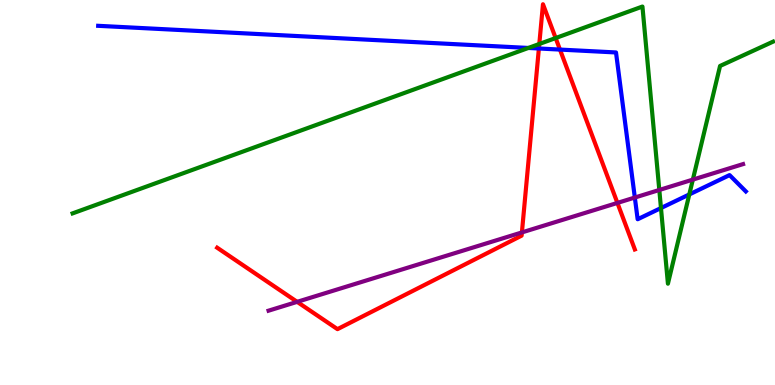[{'lines': ['blue', 'red'], 'intersections': [{'x': 6.95, 'y': 8.74}, {'x': 7.23, 'y': 8.71}]}, {'lines': ['green', 'red'], 'intersections': [{'x': 6.96, 'y': 8.86}, {'x': 7.17, 'y': 9.01}]}, {'lines': ['purple', 'red'], 'intersections': [{'x': 3.83, 'y': 2.16}, {'x': 6.73, 'y': 3.96}, {'x': 7.97, 'y': 4.73}]}, {'lines': ['blue', 'green'], 'intersections': [{'x': 6.82, 'y': 8.75}, {'x': 8.53, 'y': 4.6}, {'x': 8.89, 'y': 4.95}]}, {'lines': ['blue', 'purple'], 'intersections': [{'x': 8.19, 'y': 4.87}]}, {'lines': ['green', 'purple'], 'intersections': [{'x': 8.51, 'y': 5.07}, {'x': 8.94, 'y': 5.33}]}]